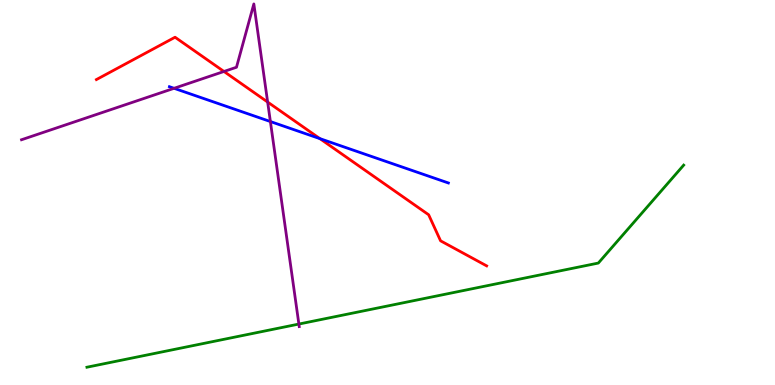[{'lines': ['blue', 'red'], 'intersections': [{'x': 4.13, 'y': 6.4}]}, {'lines': ['green', 'red'], 'intersections': []}, {'lines': ['purple', 'red'], 'intersections': [{'x': 2.89, 'y': 8.14}, {'x': 3.45, 'y': 7.35}]}, {'lines': ['blue', 'green'], 'intersections': []}, {'lines': ['blue', 'purple'], 'intersections': [{'x': 2.25, 'y': 7.71}, {'x': 3.49, 'y': 6.84}]}, {'lines': ['green', 'purple'], 'intersections': [{'x': 3.86, 'y': 1.58}]}]